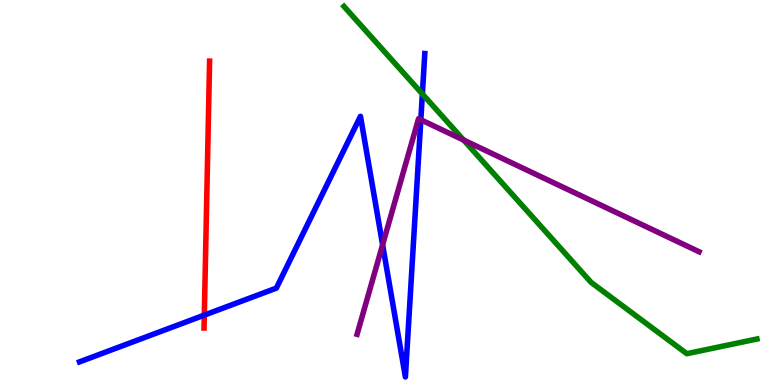[{'lines': ['blue', 'red'], 'intersections': [{'x': 2.64, 'y': 1.82}]}, {'lines': ['green', 'red'], 'intersections': []}, {'lines': ['purple', 'red'], 'intersections': []}, {'lines': ['blue', 'green'], 'intersections': [{'x': 5.45, 'y': 7.56}]}, {'lines': ['blue', 'purple'], 'intersections': [{'x': 4.94, 'y': 3.64}, {'x': 5.43, 'y': 6.89}]}, {'lines': ['green', 'purple'], 'intersections': [{'x': 5.98, 'y': 6.36}]}]